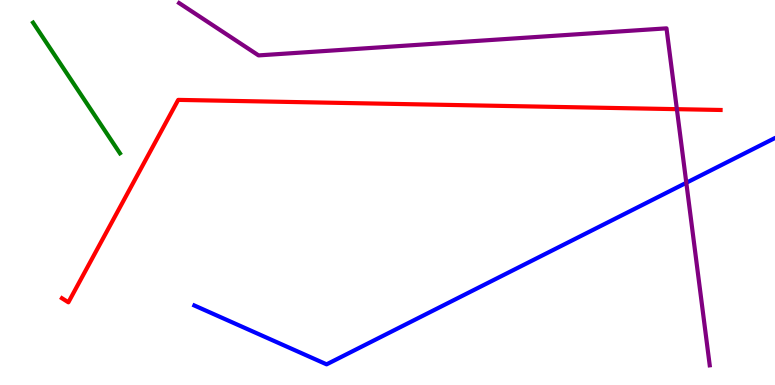[{'lines': ['blue', 'red'], 'intersections': []}, {'lines': ['green', 'red'], 'intersections': []}, {'lines': ['purple', 'red'], 'intersections': [{'x': 8.73, 'y': 7.16}]}, {'lines': ['blue', 'green'], 'intersections': []}, {'lines': ['blue', 'purple'], 'intersections': [{'x': 8.86, 'y': 5.25}]}, {'lines': ['green', 'purple'], 'intersections': []}]